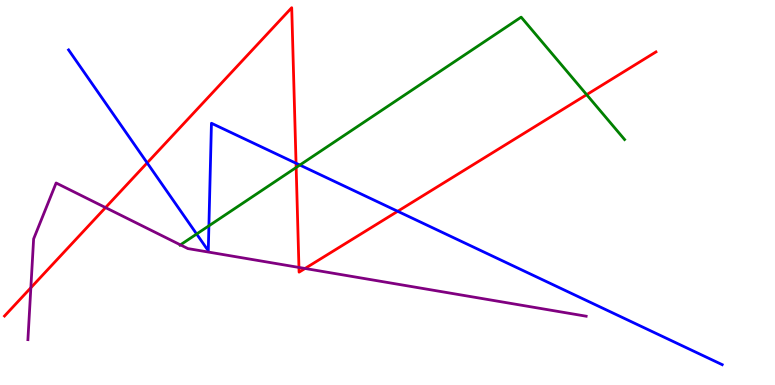[{'lines': ['blue', 'red'], 'intersections': [{'x': 1.9, 'y': 5.77}, {'x': 3.82, 'y': 5.76}, {'x': 5.13, 'y': 4.51}]}, {'lines': ['green', 'red'], 'intersections': [{'x': 3.82, 'y': 5.65}, {'x': 7.57, 'y': 7.54}]}, {'lines': ['purple', 'red'], 'intersections': [{'x': 0.398, 'y': 2.53}, {'x': 1.36, 'y': 4.61}, {'x': 3.86, 'y': 3.05}, {'x': 3.94, 'y': 3.03}]}, {'lines': ['blue', 'green'], 'intersections': [{'x': 2.54, 'y': 3.92}, {'x': 2.7, 'y': 4.13}, {'x': 3.87, 'y': 5.71}]}, {'lines': ['blue', 'purple'], 'intersections': []}, {'lines': ['green', 'purple'], 'intersections': [{'x': 2.33, 'y': 3.64}]}]